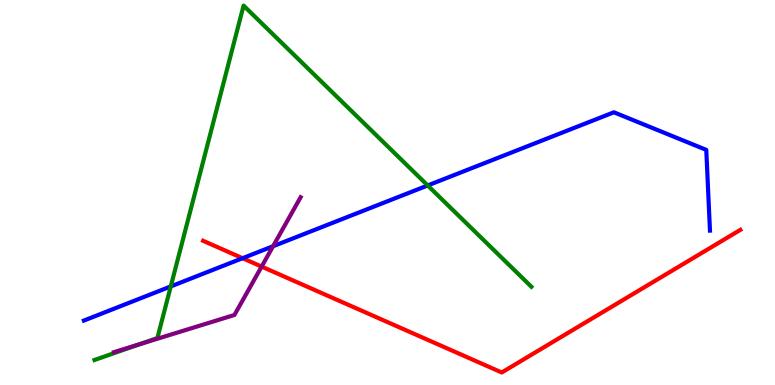[{'lines': ['blue', 'red'], 'intersections': [{'x': 3.13, 'y': 3.29}]}, {'lines': ['green', 'red'], 'intersections': []}, {'lines': ['purple', 'red'], 'intersections': [{'x': 3.38, 'y': 3.08}]}, {'lines': ['blue', 'green'], 'intersections': [{'x': 2.2, 'y': 2.56}, {'x': 5.52, 'y': 5.18}]}, {'lines': ['blue', 'purple'], 'intersections': [{'x': 3.52, 'y': 3.6}]}, {'lines': ['green', 'purple'], 'intersections': [{'x': 1.8, 'y': 1.06}]}]